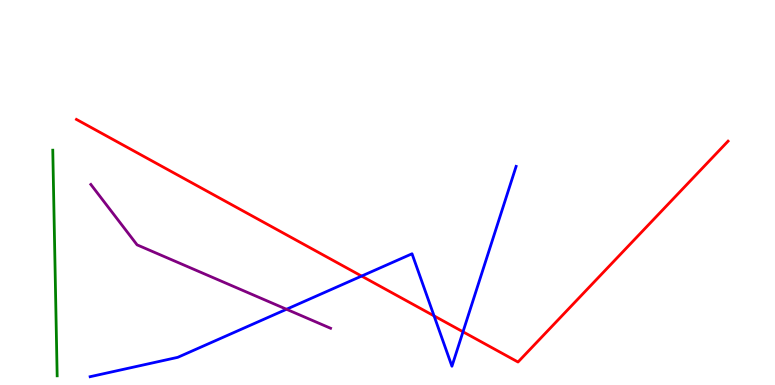[{'lines': ['blue', 'red'], 'intersections': [{'x': 4.67, 'y': 2.83}, {'x': 5.6, 'y': 1.79}, {'x': 5.97, 'y': 1.38}]}, {'lines': ['green', 'red'], 'intersections': []}, {'lines': ['purple', 'red'], 'intersections': []}, {'lines': ['blue', 'green'], 'intersections': []}, {'lines': ['blue', 'purple'], 'intersections': [{'x': 3.7, 'y': 1.97}]}, {'lines': ['green', 'purple'], 'intersections': []}]